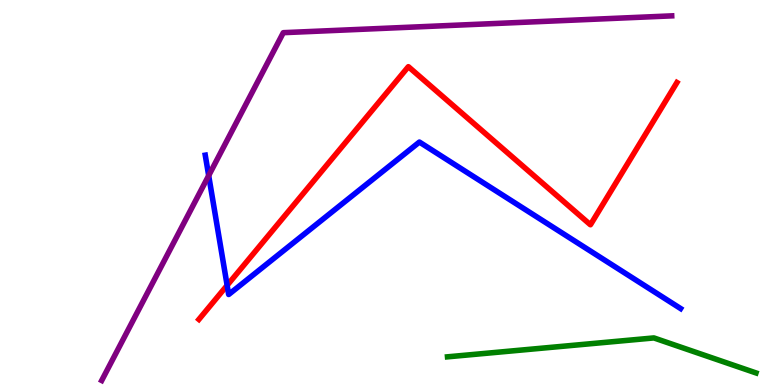[{'lines': ['blue', 'red'], 'intersections': [{'x': 2.93, 'y': 2.59}]}, {'lines': ['green', 'red'], 'intersections': []}, {'lines': ['purple', 'red'], 'intersections': []}, {'lines': ['blue', 'green'], 'intersections': []}, {'lines': ['blue', 'purple'], 'intersections': [{'x': 2.69, 'y': 5.44}]}, {'lines': ['green', 'purple'], 'intersections': []}]